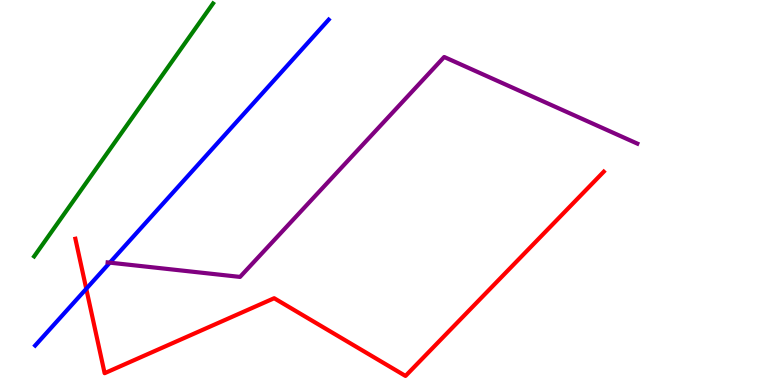[{'lines': ['blue', 'red'], 'intersections': [{'x': 1.11, 'y': 2.5}]}, {'lines': ['green', 'red'], 'intersections': []}, {'lines': ['purple', 'red'], 'intersections': []}, {'lines': ['blue', 'green'], 'intersections': []}, {'lines': ['blue', 'purple'], 'intersections': [{'x': 1.42, 'y': 3.18}]}, {'lines': ['green', 'purple'], 'intersections': []}]